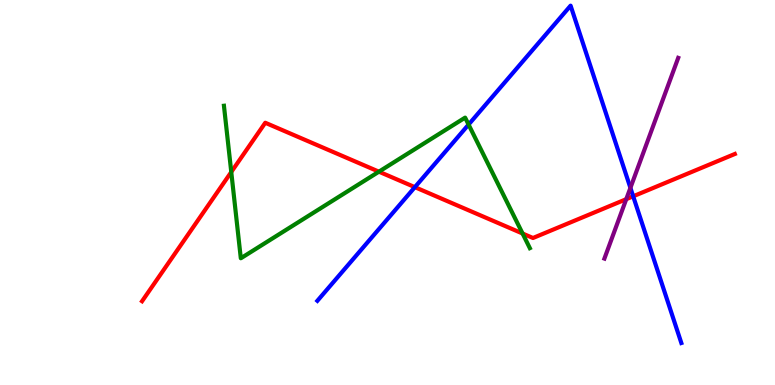[{'lines': ['blue', 'red'], 'intersections': [{'x': 5.35, 'y': 5.14}, {'x': 8.17, 'y': 4.9}]}, {'lines': ['green', 'red'], 'intersections': [{'x': 2.98, 'y': 5.53}, {'x': 4.89, 'y': 5.54}, {'x': 6.74, 'y': 3.93}]}, {'lines': ['purple', 'red'], 'intersections': [{'x': 8.08, 'y': 4.83}]}, {'lines': ['blue', 'green'], 'intersections': [{'x': 6.05, 'y': 6.76}]}, {'lines': ['blue', 'purple'], 'intersections': [{'x': 8.13, 'y': 5.12}]}, {'lines': ['green', 'purple'], 'intersections': []}]